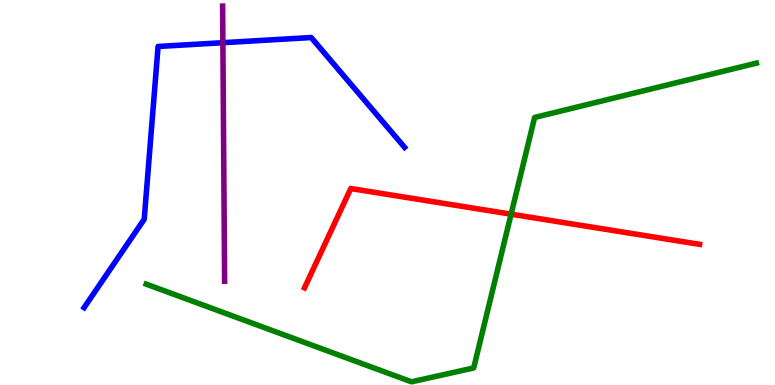[{'lines': ['blue', 'red'], 'intersections': []}, {'lines': ['green', 'red'], 'intersections': [{'x': 6.59, 'y': 4.44}]}, {'lines': ['purple', 'red'], 'intersections': []}, {'lines': ['blue', 'green'], 'intersections': []}, {'lines': ['blue', 'purple'], 'intersections': [{'x': 2.88, 'y': 8.89}]}, {'lines': ['green', 'purple'], 'intersections': []}]